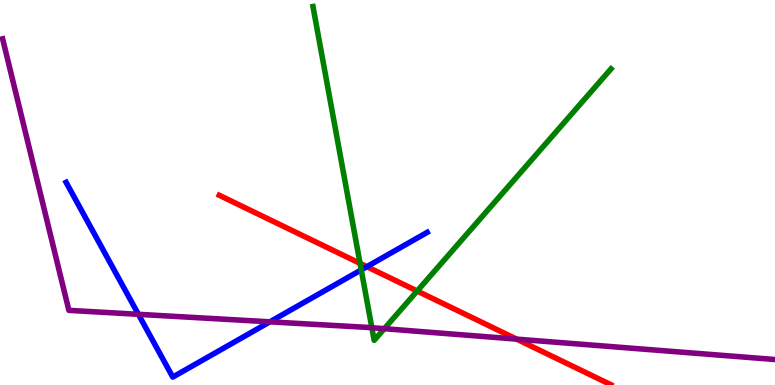[{'lines': ['blue', 'red'], 'intersections': [{'x': 4.73, 'y': 3.07}]}, {'lines': ['green', 'red'], 'intersections': [{'x': 4.65, 'y': 3.16}, {'x': 5.38, 'y': 2.44}]}, {'lines': ['purple', 'red'], 'intersections': [{'x': 6.67, 'y': 1.19}]}, {'lines': ['blue', 'green'], 'intersections': [{'x': 4.66, 'y': 2.99}]}, {'lines': ['blue', 'purple'], 'intersections': [{'x': 1.79, 'y': 1.84}, {'x': 3.48, 'y': 1.64}]}, {'lines': ['green', 'purple'], 'intersections': [{'x': 4.8, 'y': 1.49}, {'x': 4.96, 'y': 1.46}]}]